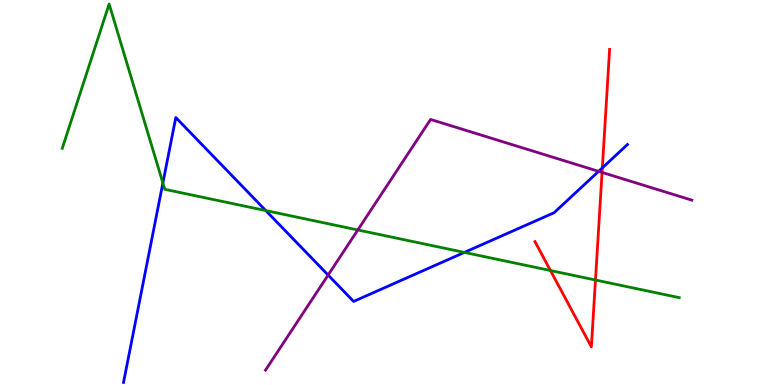[{'lines': ['blue', 'red'], 'intersections': [{'x': 7.77, 'y': 5.64}]}, {'lines': ['green', 'red'], 'intersections': [{'x': 7.1, 'y': 2.97}, {'x': 7.68, 'y': 2.73}]}, {'lines': ['purple', 'red'], 'intersections': [{'x': 7.77, 'y': 5.52}]}, {'lines': ['blue', 'green'], 'intersections': [{'x': 2.1, 'y': 5.25}, {'x': 3.43, 'y': 4.53}, {'x': 5.99, 'y': 3.44}]}, {'lines': ['blue', 'purple'], 'intersections': [{'x': 4.23, 'y': 2.86}, {'x': 7.72, 'y': 5.55}]}, {'lines': ['green', 'purple'], 'intersections': [{'x': 4.62, 'y': 4.03}]}]